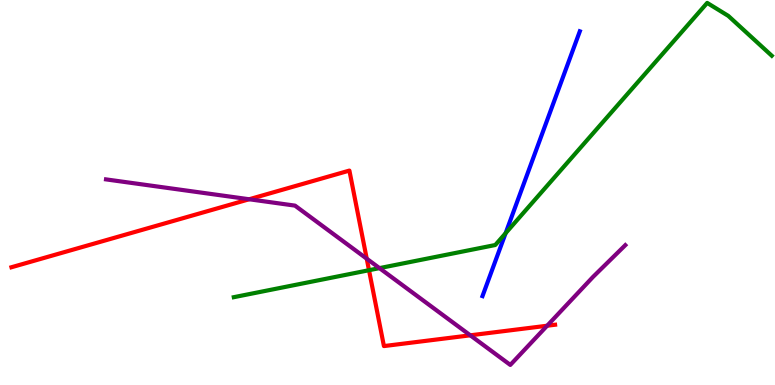[{'lines': ['blue', 'red'], 'intersections': []}, {'lines': ['green', 'red'], 'intersections': [{'x': 4.76, 'y': 2.98}]}, {'lines': ['purple', 'red'], 'intersections': [{'x': 3.21, 'y': 4.82}, {'x': 4.73, 'y': 3.28}, {'x': 6.07, 'y': 1.29}, {'x': 7.06, 'y': 1.54}]}, {'lines': ['blue', 'green'], 'intersections': [{'x': 6.52, 'y': 3.94}]}, {'lines': ['blue', 'purple'], 'intersections': []}, {'lines': ['green', 'purple'], 'intersections': [{'x': 4.9, 'y': 3.04}]}]